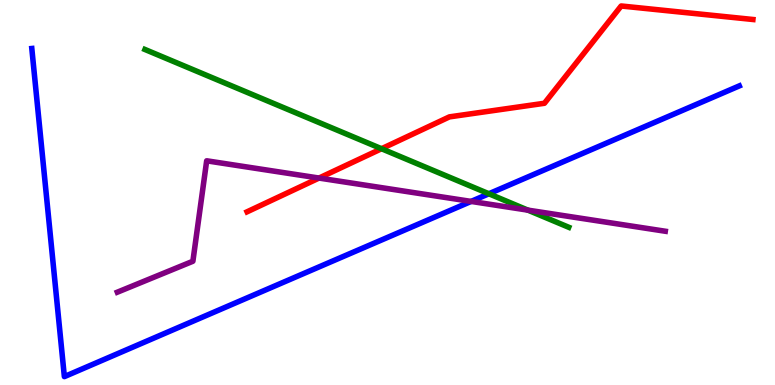[{'lines': ['blue', 'red'], 'intersections': []}, {'lines': ['green', 'red'], 'intersections': [{'x': 4.92, 'y': 6.14}]}, {'lines': ['purple', 'red'], 'intersections': [{'x': 4.12, 'y': 5.38}]}, {'lines': ['blue', 'green'], 'intersections': [{'x': 6.31, 'y': 4.97}]}, {'lines': ['blue', 'purple'], 'intersections': [{'x': 6.08, 'y': 4.77}]}, {'lines': ['green', 'purple'], 'intersections': [{'x': 6.81, 'y': 4.54}]}]